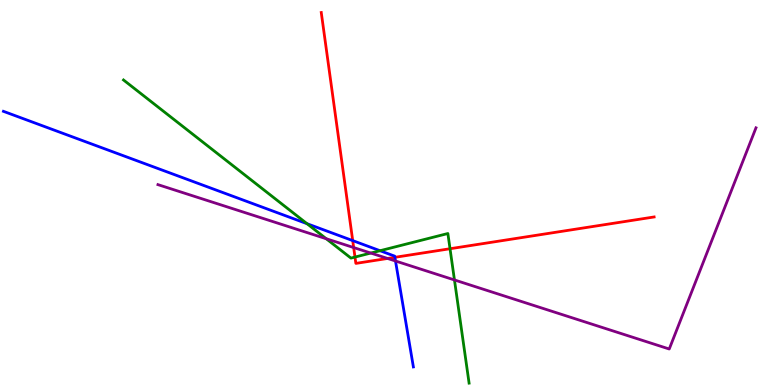[{'lines': ['blue', 'red'], 'intersections': [{'x': 4.55, 'y': 3.75}, {'x': 5.1, 'y': 3.32}]}, {'lines': ['green', 'red'], 'intersections': [{'x': 4.58, 'y': 3.32}, {'x': 5.81, 'y': 3.54}]}, {'lines': ['purple', 'red'], 'intersections': [{'x': 4.56, 'y': 3.57}, {'x': 5.0, 'y': 3.29}]}, {'lines': ['blue', 'green'], 'intersections': [{'x': 3.96, 'y': 4.19}, {'x': 4.9, 'y': 3.49}]}, {'lines': ['blue', 'purple'], 'intersections': [{'x': 5.1, 'y': 3.22}]}, {'lines': ['green', 'purple'], 'intersections': [{'x': 4.21, 'y': 3.8}, {'x': 4.78, 'y': 3.43}, {'x': 5.86, 'y': 2.73}]}]